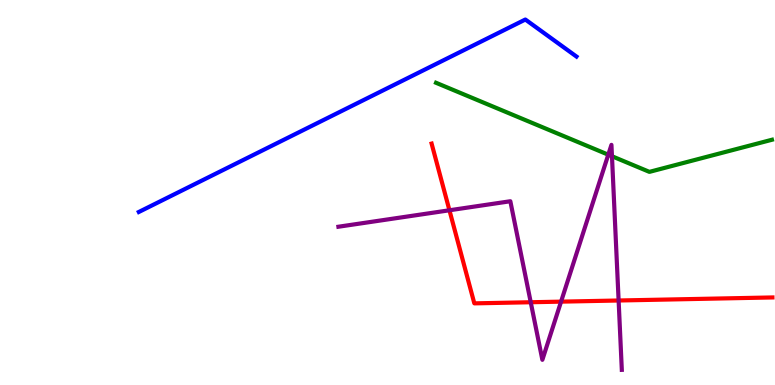[{'lines': ['blue', 'red'], 'intersections': []}, {'lines': ['green', 'red'], 'intersections': []}, {'lines': ['purple', 'red'], 'intersections': [{'x': 5.8, 'y': 4.54}, {'x': 6.85, 'y': 2.15}, {'x': 7.24, 'y': 2.17}, {'x': 7.98, 'y': 2.19}]}, {'lines': ['blue', 'green'], 'intersections': []}, {'lines': ['blue', 'purple'], 'intersections': []}, {'lines': ['green', 'purple'], 'intersections': [{'x': 7.85, 'y': 5.98}, {'x': 7.9, 'y': 5.94}]}]